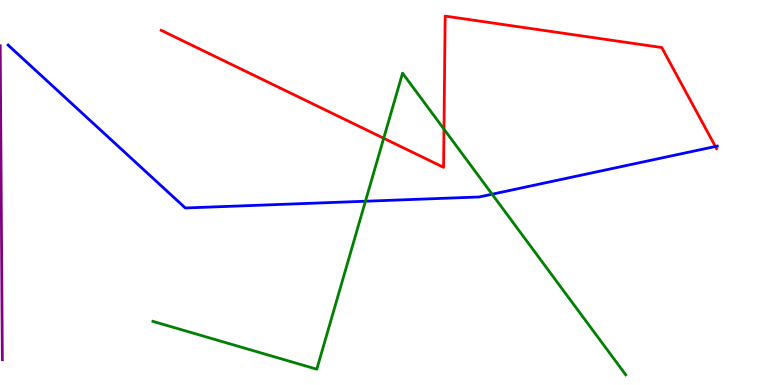[{'lines': ['blue', 'red'], 'intersections': [{'x': 9.23, 'y': 6.2}]}, {'lines': ['green', 'red'], 'intersections': [{'x': 4.95, 'y': 6.41}, {'x': 5.73, 'y': 6.65}]}, {'lines': ['purple', 'red'], 'intersections': []}, {'lines': ['blue', 'green'], 'intersections': [{'x': 4.72, 'y': 4.77}, {'x': 6.35, 'y': 4.96}]}, {'lines': ['blue', 'purple'], 'intersections': []}, {'lines': ['green', 'purple'], 'intersections': []}]